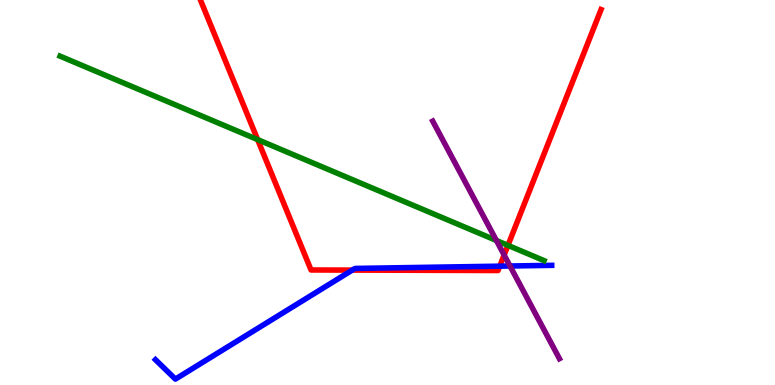[{'lines': ['blue', 'red'], 'intersections': [{'x': 4.55, 'y': 2.98}, {'x': 6.45, 'y': 3.09}]}, {'lines': ['green', 'red'], 'intersections': [{'x': 3.32, 'y': 6.37}, {'x': 6.55, 'y': 3.63}]}, {'lines': ['purple', 'red'], 'intersections': [{'x': 6.51, 'y': 3.38}]}, {'lines': ['blue', 'green'], 'intersections': []}, {'lines': ['blue', 'purple'], 'intersections': [{'x': 6.58, 'y': 3.09}]}, {'lines': ['green', 'purple'], 'intersections': [{'x': 6.41, 'y': 3.75}]}]